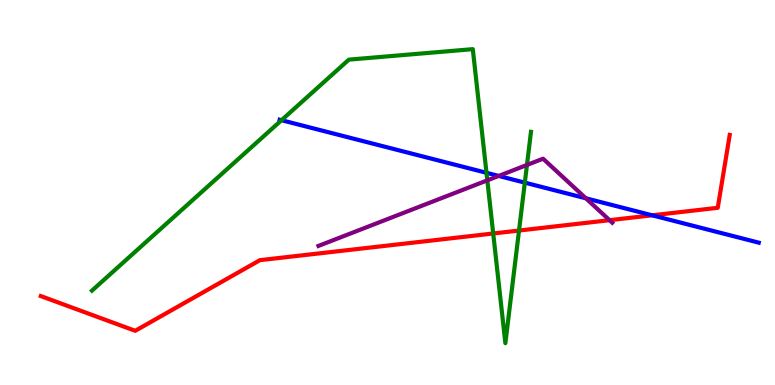[{'lines': ['blue', 'red'], 'intersections': [{'x': 8.42, 'y': 4.41}]}, {'lines': ['green', 'red'], 'intersections': [{'x': 6.36, 'y': 3.94}, {'x': 6.7, 'y': 4.01}]}, {'lines': ['purple', 'red'], 'intersections': [{'x': 7.87, 'y': 4.28}]}, {'lines': ['blue', 'green'], 'intersections': [{'x': 3.63, 'y': 6.88}, {'x': 6.28, 'y': 5.51}, {'x': 6.77, 'y': 5.26}]}, {'lines': ['blue', 'purple'], 'intersections': [{'x': 6.43, 'y': 5.43}, {'x': 7.56, 'y': 4.85}]}, {'lines': ['green', 'purple'], 'intersections': [{'x': 6.29, 'y': 5.32}, {'x': 6.8, 'y': 5.72}]}]